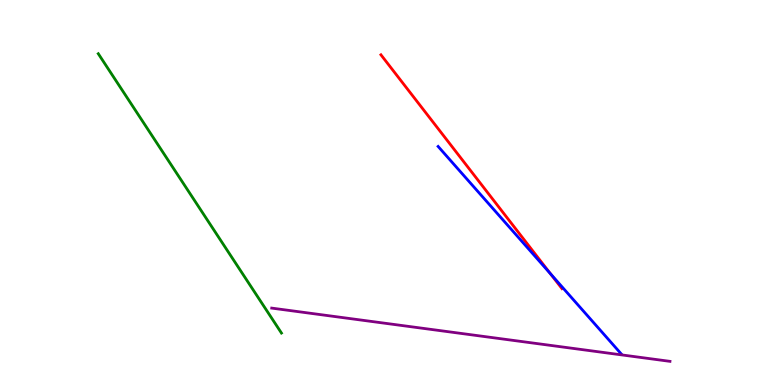[{'lines': ['blue', 'red'], 'intersections': [{'x': 7.1, 'y': 2.89}]}, {'lines': ['green', 'red'], 'intersections': []}, {'lines': ['purple', 'red'], 'intersections': []}, {'lines': ['blue', 'green'], 'intersections': []}, {'lines': ['blue', 'purple'], 'intersections': []}, {'lines': ['green', 'purple'], 'intersections': []}]